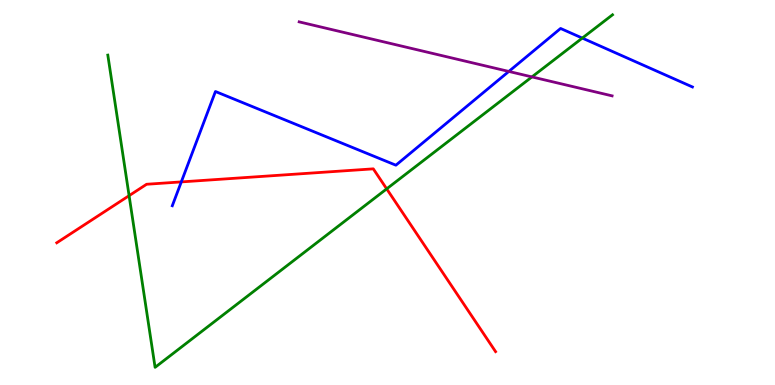[{'lines': ['blue', 'red'], 'intersections': [{'x': 2.34, 'y': 5.28}]}, {'lines': ['green', 'red'], 'intersections': [{'x': 1.67, 'y': 4.92}, {'x': 4.99, 'y': 5.09}]}, {'lines': ['purple', 'red'], 'intersections': []}, {'lines': ['blue', 'green'], 'intersections': [{'x': 7.51, 'y': 9.01}]}, {'lines': ['blue', 'purple'], 'intersections': [{'x': 6.57, 'y': 8.14}]}, {'lines': ['green', 'purple'], 'intersections': [{'x': 6.86, 'y': 8.0}]}]